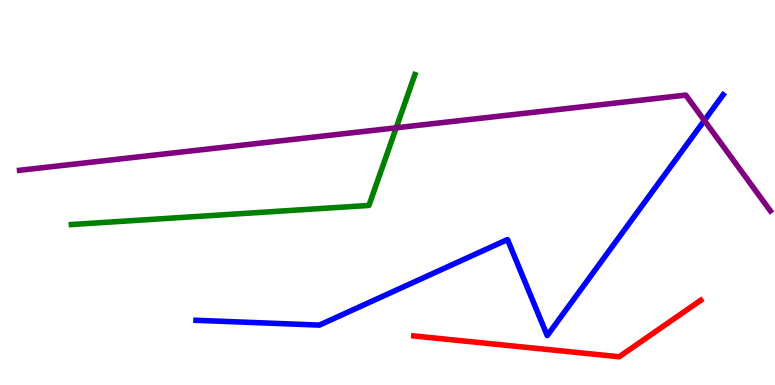[{'lines': ['blue', 'red'], 'intersections': []}, {'lines': ['green', 'red'], 'intersections': []}, {'lines': ['purple', 'red'], 'intersections': []}, {'lines': ['blue', 'green'], 'intersections': []}, {'lines': ['blue', 'purple'], 'intersections': [{'x': 9.09, 'y': 6.87}]}, {'lines': ['green', 'purple'], 'intersections': [{'x': 5.11, 'y': 6.68}]}]